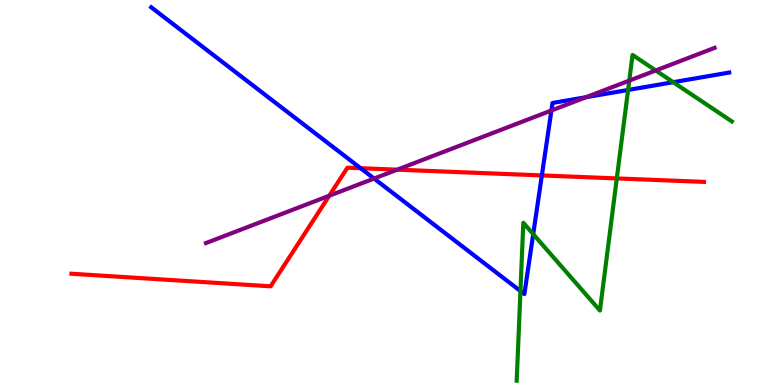[{'lines': ['blue', 'red'], 'intersections': [{'x': 4.65, 'y': 5.63}, {'x': 6.99, 'y': 5.44}]}, {'lines': ['green', 'red'], 'intersections': [{'x': 7.96, 'y': 5.37}]}, {'lines': ['purple', 'red'], 'intersections': [{'x': 4.25, 'y': 4.92}, {'x': 5.13, 'y': 5.59}]}, {'lines': ['blue', 'green'], 'intersections': [{'x': 6.72, 'y': 2.44}, {'x': 6.88, 'y': 3.92}, {'x': 8.1, 'y': 7.66}, {'x': 8.69, 'y': 7.87}]}, {'lines': ['blue', 'purple'], 'intersections': [{'x': 4.83, 'y': 5.36}, {'x': 7.12, 'y': 7.13}, {'x': 7.56, 'y': 7.48}]}, {'lines': ['green', 'purple'], 'intersections': [{'x': 8.12, 'y': 7.91}, {'x': 8.46, 'y': 8.17}]}]